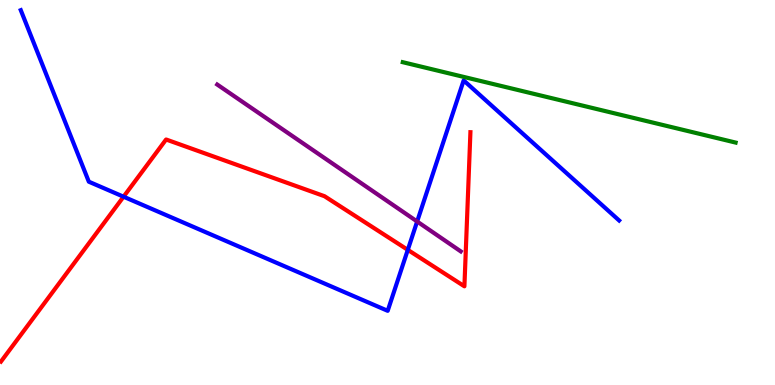[{'lines': ['blue', 'red'], 'intersections': [{'x': 1.59, 'y': 4.89}, {'x': 5.26, 'y': 3.51}]}, {'lines': ['green', 'red'], 'intersections': []}, {'lines': ['purple', 'red'], 'intersections': []}, {'lines': ['blue', 'green'], 'intersections': []}, {'lines': ['blue', 'purple'], 'intersections': [{'x': 5.38, 'y': 4.25}]}, {'lines': ['green', 'purple'], 'intersections': []}]